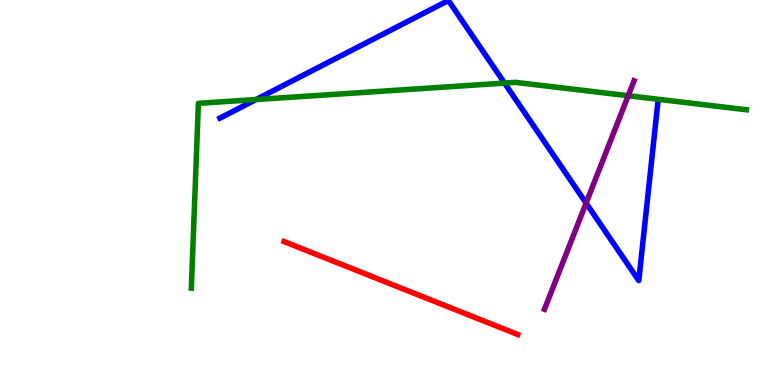[{'lines': ['blue', 'red'], 'intersections': []}, {'lines': ['green', 'red'], 'intersections': []}, {'lines': ['purple', 'red'], 'intersections': []}, {'lines': ['blue', 'green'], 'intersections': [{'x': 3.3, 'y': 7.41}, {'x': 6.51, 'y': 7.84}]}, {'lines': ['blue', 'purple'], 'intersections': [{'x': 7.56, 'y': 4.73}]}, {'lines': ['green', 'purple'], 'intersections': [{'x': 8.11, 'y': 7.51}]}]